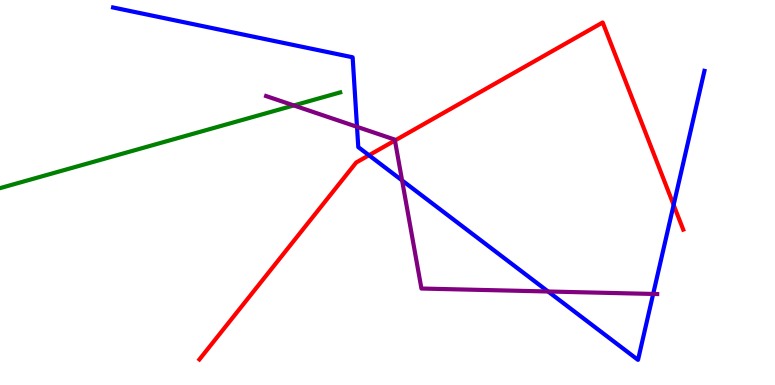[{'lines': ['blue', 'red'], 'intersections': [{'x': 4.76, 'y': 5.97}, {'x': 8.69, 'y': 4.68}]}, {'lines': ['green', 'red'], 'intersections': []}, {'lines': ['purple', 'red'], 'intersections': [{'x': 5.1, 'y': 6.35}]}, {'lines': ['blue', 'green'], 'intersections': []}, {'lines': ['blue', 'purple'], 'intersections': [{'x': 4.61, 'y': 6.71}, {'x': 5.19, 'y': 5.31}, {'x': 7.07, 'y': 2.43}, {'x': 8.43, 'y': 2.36}]}, {'lines': ['green', 'purple'], 'intersections': [{'x': 3.79, 'y': 7.26}]}]